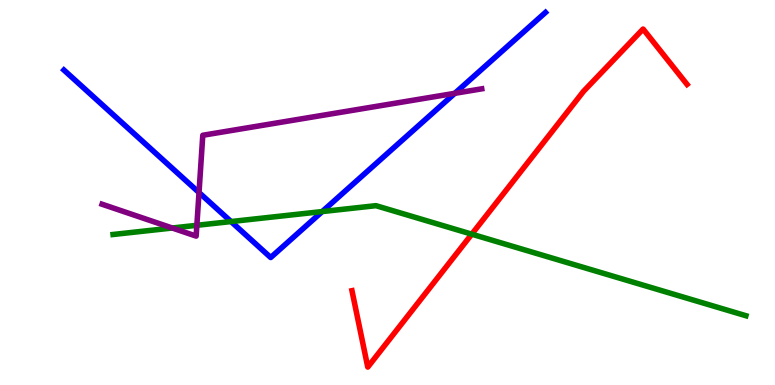[{'lines': ['blue', 'red'], 'intersections': []}, {'lines': ['green', 'red'], 'intersections': [{'x': 6.09, 'y': 3.92}]}, {'lines': ['purple', 'red'], 'intersections': []}, {'lines': ['blue', 'green'], 'intersections': [{'x': 2.98, 'y': 4.25}, {'x': 4.16, 'y': 4.5}]}, {'lines': ['blue', 'purple'], 'intersections': [{'x': 2.57, 'y': 5.0}, {'x': 5.87, 'y': 7.58}]}, {'lines': ['green', 'purple'], 'intersections': [{'x': 2.22, 'y': 4.08}, {'x': 2.54, 'y': 4.15}]}]